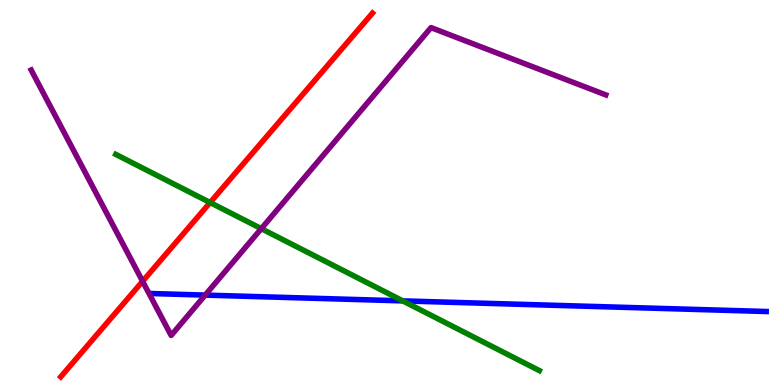[{'lines': ['blue', 'red'], 'intersections': []}, {'lines': ['green', 'red'], 'intersections': [{'x': 2.71, 'y': 4.74}]}, {'lines': ['purple', 'red'], 'intersections': [{'x': 1.84, 'y': 2.69}]}, {'lines': ['blue', 'green'], 'intersections': [{'x': 5.2, 'y': 2.18}]}, {'lines': ['blue', 'purple'], 'intersections': [{'x': 2.65, 'y': 2.33}]}, {'lines': ['green', 'purple'], 'intersections': [{'x': 3.37, 'y': 4.06}]}]